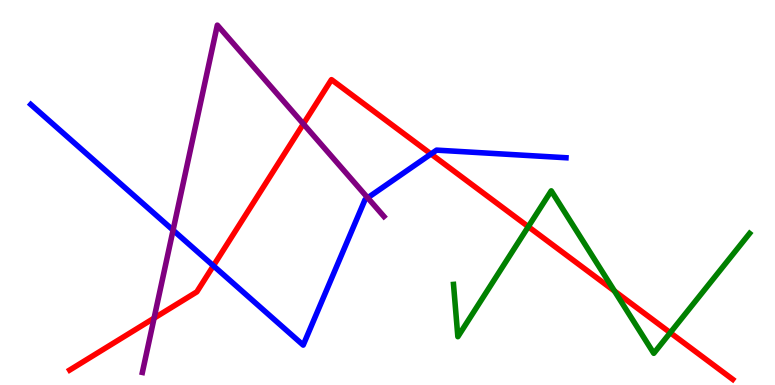[{'lines': ['blue', 'red'], 'intersections': [{'x': 2.75, 'y': 3.1}, {'x': 5.56, 'y': 6.0}]}, {'lines': ['green', 'red'], 'intersections': [{'x': 6.82, 'y': 4.11}, {'x': 7.93, 'y': 2.44}, {'x': 8.65, 'y': 1.36}]}, {'lines': ['purple', 'red'], 'intersections': [{'x': 1.99, 'y': 1.74}, {'x': 3.91, 'y': 6.78}]}, {'lines': ['blue', 'green'], 'intersections': []}, {'lines': ['blue', 'purple'], 'intersections': [{'x': 2.23, 'y': 4.02}, {'x': 4.74, 'y': 4.86}]}, {'lines': ['green', 'purple'], 'intersections': []}]